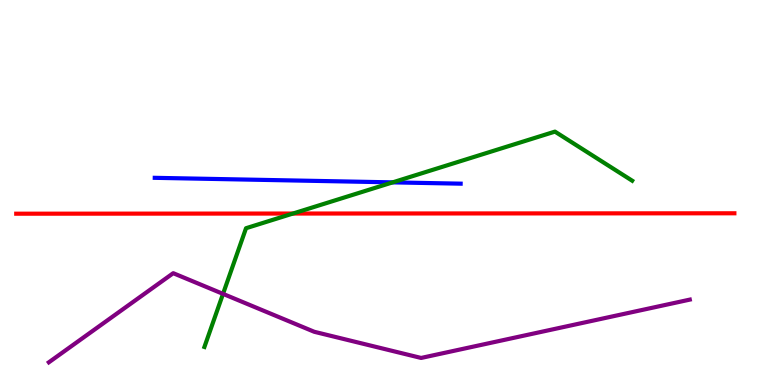[{'lines': ['blue', 'red'], 'intersections': []}, {'lines': ['green', 'red'], 'intersections': [{'x': 3.78, 'y': 4.45}]}, {'lines': ['purple', 'red'], 'intersections': []}, {'lines': ['blue', 'green'], 'intersections': [{'x': 5.07, 'y': 5.26}]}, {'lines': ['blue', 'purple'], 'intersections': []}, {'lines': ['green', 'purple'], 'intersections': [{'x': 2.88, 'y': 2.37}]}]